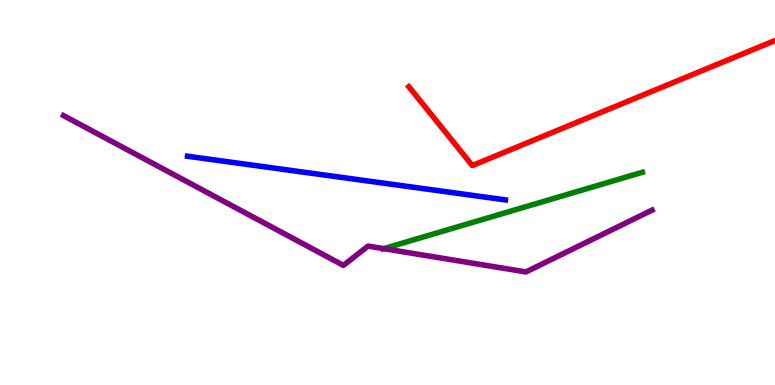[{'lines': ['blue', 'red'], 'intersections': []}, {'lines': ['green', 'red'], 'intersections': []}, {'lines': ['purple', 'red'], 'intersections': []}, {'lines': ['blue', 'green'], 'intersections': []}, {'lines': ['blue', 'purple'], 'intersections': []}, {'lines': ['green', 'purple'], 'intersections': [{'x': 4.95, 'y': 3.54}]}]